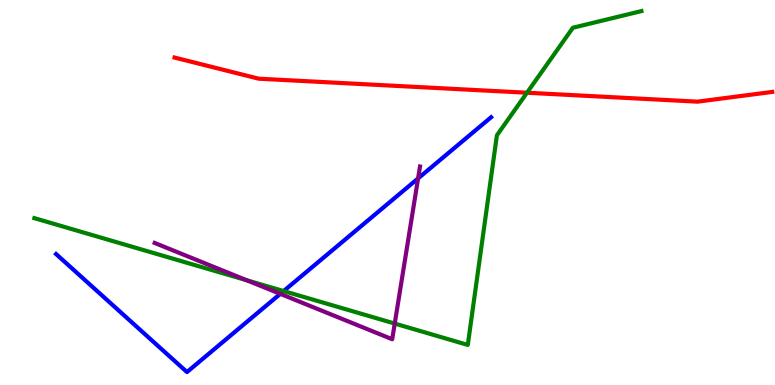[{'lines': ['blue', 'red'], 'intersections': []}, {'lines': ['green', 'red'], 'intersections': [{'x': 6.8, 'y': 7.59}]}, {'lines': ['purple', 'red'], 'intersections': []}, {'lines': ['blue', 'green'], 'intersections': [{'x': 3.66, 'y': 2.44}]}, {'lines': ['blue', 'purple'], 'intersections': [{'x': 3.62, 'y': 2.37}, {'x': 5.39, 'y': 5.37}]}, {'lines': ['green', 'purple'], 'intersections': [{'x': 3.18, 'y': 2.72}, {'x': 5.09, 'y': 1.6}]}]